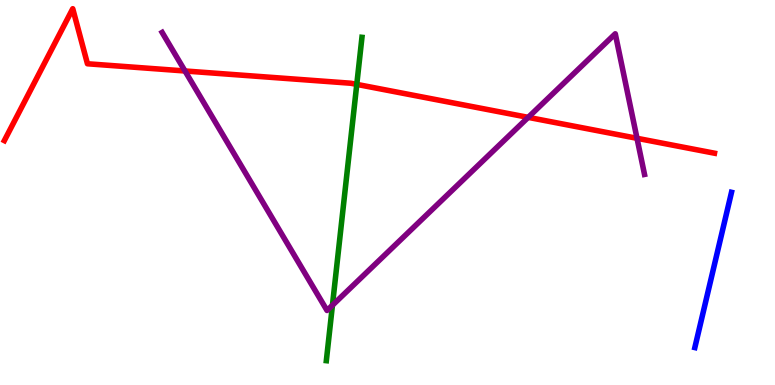[{'lines': ['blue', 'red'], 'intersections': []}, {'lines': ['green', 'red'], 'intersections': [{'x': 4.6, 'y': 7.81}]}, {'lines': ['purple', 'red'], 'intersections': [{'x': 2.39, 'y': 8.16}, {'x': 6.82, 'y': 6.95}, {'x': 8.22, 'y': 6.41}]}, {'lines': ['blue', 'green'], 'intersections': []}, {'lines': ['blue', 'purple'], 'intersections': []}, {'lines': ['green', 'purple'], 'intersections': [{'x': 4.29, 'y': 2.07}]}]